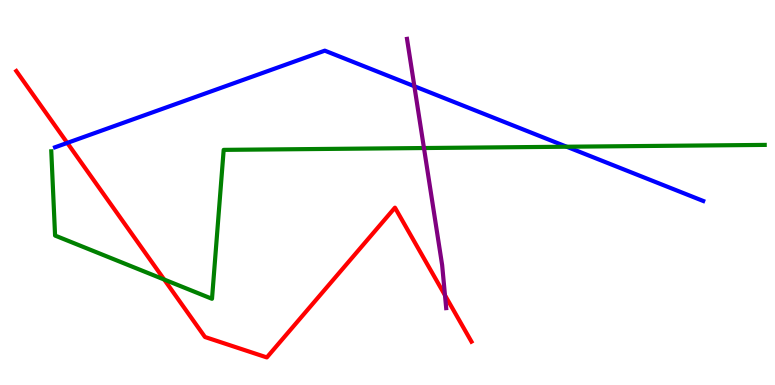[{'lines': ['blue', 'red'], 'intersections': [{'x': 0.868, 'y': 6.29}]}, {'lines': ['green', 'red'], 'intersections': [{'x': 2.12, 'y': 2.74}]}, {'lines': ['purple', 'red'], 'intersections': [{'x': 5.74, 'y': 2.33}]}, {'lines': ['blue', 'green'], 'intersections': [{'x': 7.31, 'y': 6.19}]}, {'lines': ['blue', 'purple'], 'intersections': [{'x': 5.35, 'y': 7.76}]}, {'lines': ['green', 'purple'], 'intersections': [{'x': 5.47, 'y': 6.15}]}]